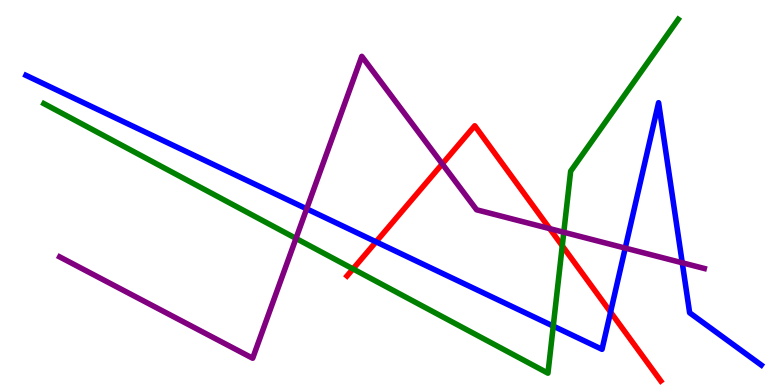[{'lines': ['blue', 'red'], 'intersections': [{'x': 4.85, 'y': 3.72}, {'x': 7.88, 'y': 1.89}]}, {'lines': ['green', 'red'], 'intersections': [{'x': 4.55, 'y': 3.02}, {'x': 7.26, 'y': 3.61}]}, {'lines': ['purple', 'red'], 'intersections': [{'x': 5.71, 'y': 5.74}, {'x': 7.09, 'y': 4.06}]}, {'lines': ['blue', 'green'], 'intersections': [{'x': 7.14, 'y': 1.53}]}, {'lines': ['blue', 'purple'], 'intersections': [{'x': 3.96, 'y': 4.58}, {'x': 8.07, 'y': 3.56}, {'x': 8.8, 'y': 3.17}]}, {'lines': ['green', 'purple'], 'intersections': [{'x': 3.82, 'y': 3.81}, {'x': 7.27, 'y': 3.97}]}]